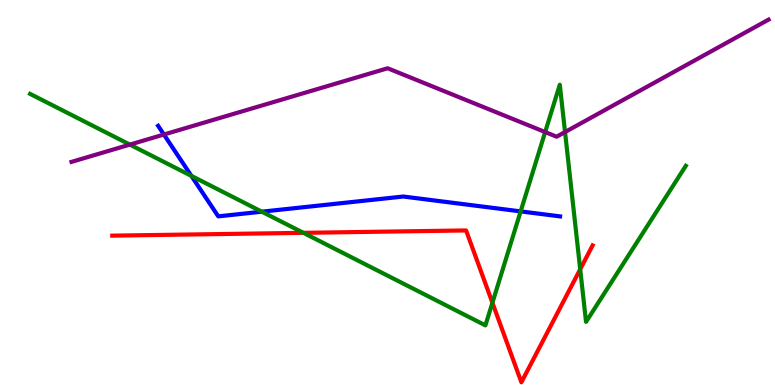[{'lines': ['blue', 'red'], 'intersections': []}, {'lines': ['green', 'red'], 'intersections': [{'x': 3.91, 'y': 3.95}, {'x': 6.35, 'y': 2.14}, {'x': 7.49, 'y': 3.01}]}, {'lines': ['purple', 'red'], 'intersections': []}, {'lines': ['blue', 'green'], 'intersections': [{'x': 2.47, 'y': 5.43}, {'x': 3.38, 'y': 4.5}, {'x': 6.72, 'y': 4.51}]}, {'lines': ['blue', 'purple'], 'intersections': [{'x': 2.11, 'y': 6.51}]}, {'lines': ['green', 'purple'], 'intersections': [{'x': 1.68, 'y': 6.24}, {'x': 7.03, 'y': 6.57}, {'x': 7.29, 'y': 6.57}]}]